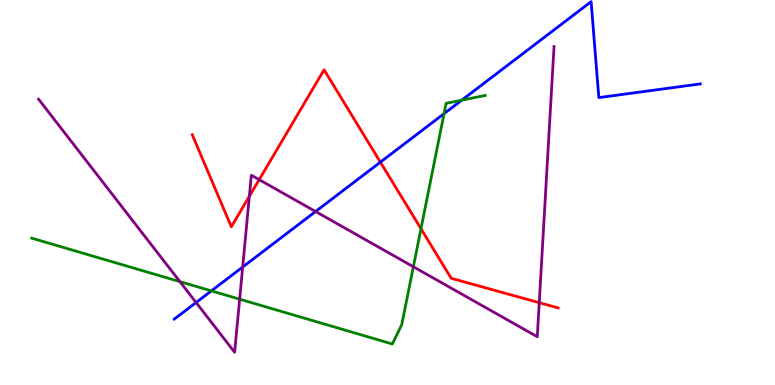[{'lines': ['blue', 'red'], 'intersections': [{'x': 4.91, 'y': 5.79}]}, {'lines': ['green', 'red'], 'intersections': [{'x': 5.43, 'y': 4.06}]}, {'lines': ['purple', 'red'], 'intersections': [{'x': 3.22, 'y': 4.9}, {'x': 3.34, 'y': 5.33}, {'x': 6.96, 'y': 2.14}]}, {'lines': ['blue', 'green'], 'intersections': [{'x': 2.73, 'y': 2.44}, {'x': 5.73, 'y': 7.05}, {'x': 5.96, 'y': 7.4}]}, {'lines': ['blue', 'purple'], 'intersections': [{'x': 2.53, 'y': 2.14}, {'x': 3.13, 'y': 3.06}, {'x': 4.07, 'y': 4.51}]}, {'lines': ['green', 'purple'], 'intersections': [{'x': 2.32, 'y': 2.68}, {'x': 3.09, 'y': 2.23}, {'x': 5.33, 'y': 3.07}]}]